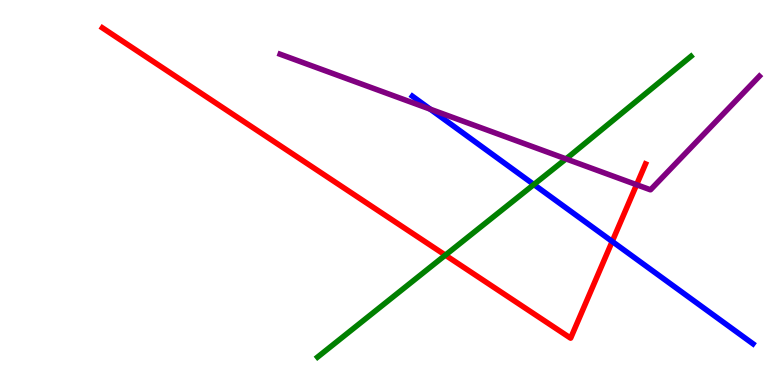[{'lines': ['blue', 'red'], 'intersections': [{'x': 7.9, 'y': 3.73}]}, {'lines': ['green', 'red'], 'intersections': [{'x': 5.75, 'y': 3.37}]}, {'lines': ['purple', 'red'], 'intersections': [{'x': 8.21, 'y': 5.2}]}, {'lines': ['blue', 'green'], 'intersections': [{'x': 6.89, 'y': 5.21}]}, {'lines': ['blue', 'purple'], 'intersections': [{'x': 5.55, 'y': 7.16}]}, {'lines': ['green', 'purple'], 'intersections': [{'x': 7.3, 'y': 5.87}]}]